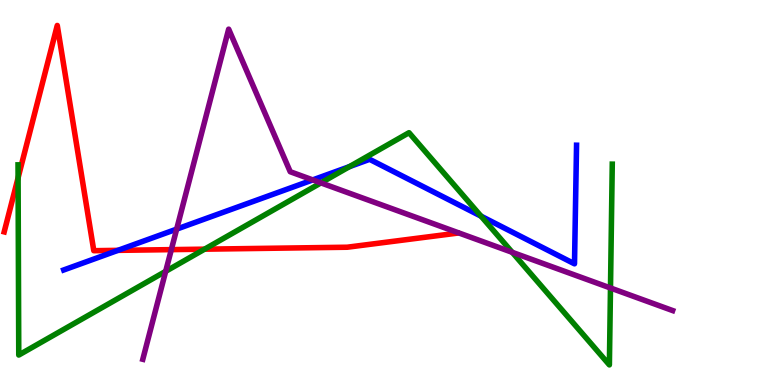[{'lines': ['blue', 'red'], 'intersections': [{'x': 1.52, 'y': 3.5}]}, {'lines': ['green', 'red'], 'intersections': [{'x': 0.233, 'y': 5.38}, {'x': 2.64, 'y': 3.53}]}, {'lines': ['purple', 'red'], 'intersections': [{'x': 2.21, 'y': 3.52}]}, {'lines': ['blue', 'green'], 'intersections': [{'x': 4.51, 'y': 5.67}, {'x': 6.21, 'y': 4.39}]}, {'lines': ['blue', 'purple'], 'intersections': [{'x': 2.28, 'y': 4.05}, {'x': 4.04, 'y': 5.33}]}, {'lines': ['green', 'purple'], 'intersections': [{'x': 2.14, 'y': 2.95}, {'x': 4.14, 'y': 5.25}, {'x': 6.61, 'y': 3.45}, {'x': 7.88, 'y': 2.52}]}]